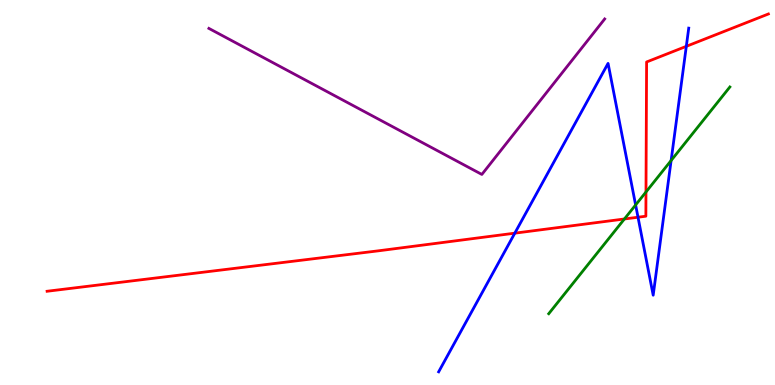[{'lines': ['blue', 'red'], 'intersections': [{'x': 6.64, 'y': 3.94}, {'x': 8.23, 'y': 4.36}, {'x': 8.86, 'y': 8.8}]}, {'lines': ['green', 'red'], 'intersections': [{'x': 8.06, 'y': 4.31}, {'x': 8.34, 'y': 5.01}]}, {'lines': ['purple', 'red'], 'intersections': []}, {'lines': ['blue', 'green'], 'intersections': [{'x': 8.2, 'y': 4.68}, {'x': 8.66, 'y': 5.83}]}, {'lines': ['blue', 'purple'], 'intersections': []}, {'lines': ['green', 'purple'], 'intersections': []}]